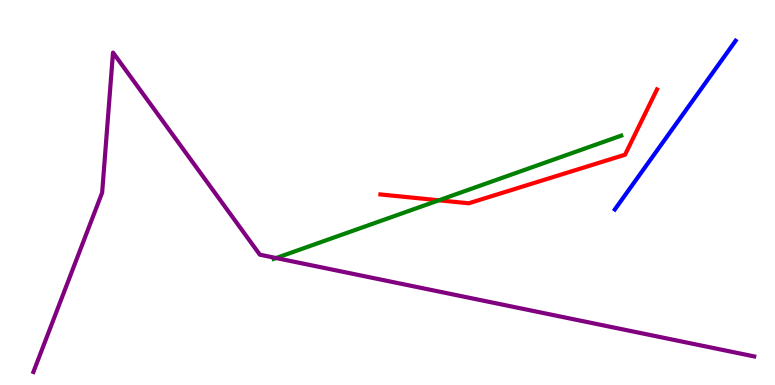[{'lines': ['blue', 'red'], 'intersections': []}, {'lines': ['green', 'red'], 'intersections': [{'x': 5.66, 'y': 4.8}]}, {'lines': ['purple', 'red'], 'intersections': []}, {'lines': ['blue', 'green'], 'intersections': []}, {'lines': ['blue', 'purple'], 'intersections': []}, {'lines': ['green', 'purple'], 'intersections': [{'x': 3.56, 'y': 3.3}]}]